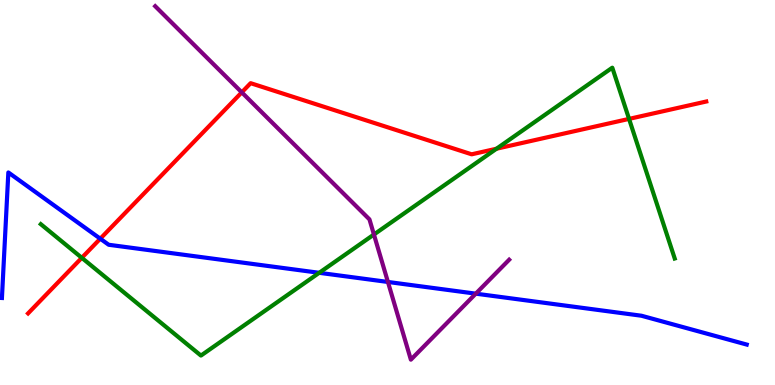[{'lines': ['blue', 'red'], 'intersections': [{'x': 1.29, 'y': 3.8}]}, {'lines': ['green', 'red'], 'intersections': [{'x': 1.06, 'y': 3.3}, {'x': 6.41, 'y': 6.14}, {'x': 8.12, 'y': 6.91}]}, {'lines': ['purple', 'red'], 'intersections': [{'x': 3.12, 'y': 7.6}]}, {'lines': ['blue', 'green'], 'intersections': [{'x': 4.12, 'y': 2.91}]}, {'lines': ['blue', 'purple'], 'intersections': [{'x': 5.01, 'y': 2.68}, {'x': 6.14, 'y': 2.37}]}, {'lines': ['green', 'purple'], 'intersections': [{'x': 4.82, 'y': 3.91}]}]